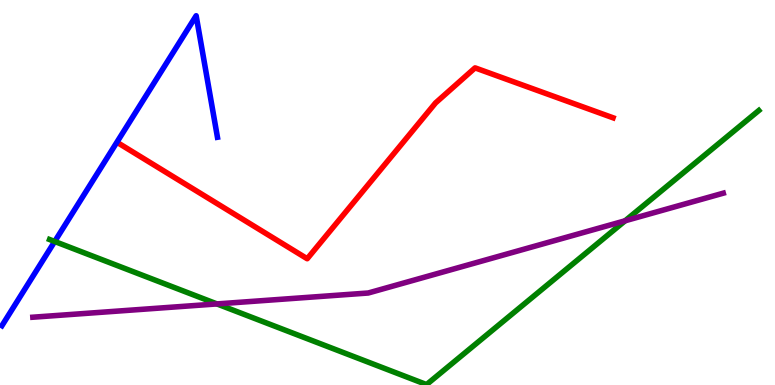[{'lines': ['blue', 'red'], 'intersections': []}, {'lines': ['green', 'red'], 'intersections': []}, {'lines': ['purple', 'red'], 'intersections': []}, {'lines': ['blue', 'green'], 'intersections': [{'x': 0.706, 'y': 3.73}]}, {'lines': ['blue', 'purple'], 'intersections': []}, {'lines': ['green', 'purple'], 'intersections': [{'x': 2.8, 'y': 2.11}, {'x': 8.07, 'y': 4.27}]}]